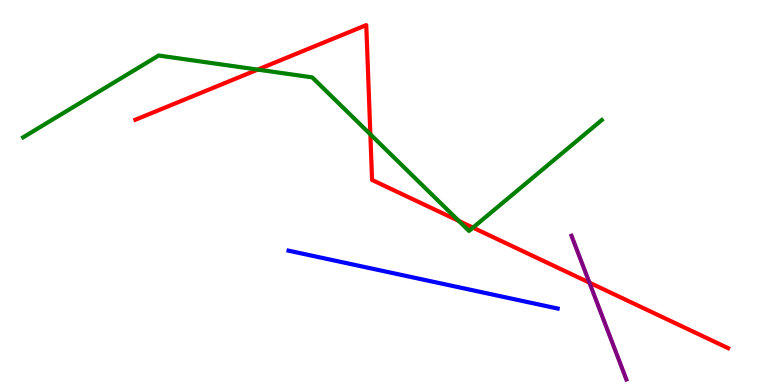[{'lines': ['blue', 'red'], 'intersections': []}, {'lines': ['green', 'red'], 'intersections': [{'x': 3.33, 'y': 8.19}, {'x': 4.78, 'y': 6.51}, {'x': 5.92, 'y': 4.26}, {'x': 6.1, 'y': 4.09}]}, {'lines': ['purple', 'red'], 'intersections': [{'x': 7.61, 'y': 2.66}]}, {'lines': ['blue', 'green'], 'intersections': []}, {'lines': ['blue', 'purple'], 'intersections': []}, {'lines': ['green', 'purple'], 'intersections': []}]